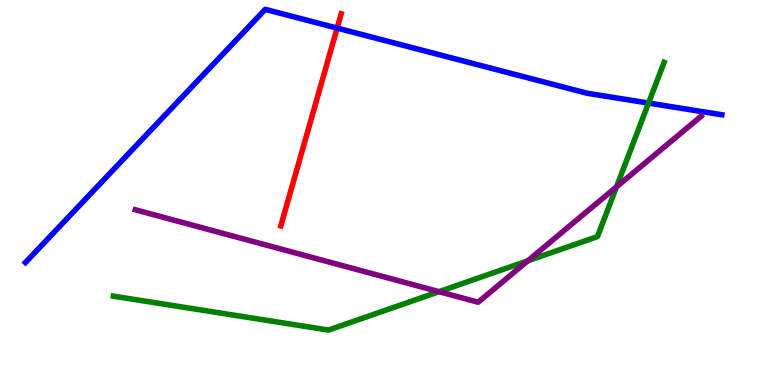[{'lines': ['blue', 'red'], 'intersections': [{'x': 4.35, 'y': 9.27}]}, {'lines': ['green', 'red'], 'intersections': []}, {'lines': ['purple', 'red'], 'intersections': []}, {'lines': ['blue', 'green'], 'intersections': [{'x': 8.37, 'y': 7.32}]}, {'lines': ['blue', 'purple'], 'intersections': []}, {'lines': ['green', 'purple'], 'intersections': [{'x': 5.66, 'y': 2.42}, {'x': 6.81, 'y': 3.23}, {'x': 7.95, 'y': 5.15}]}]